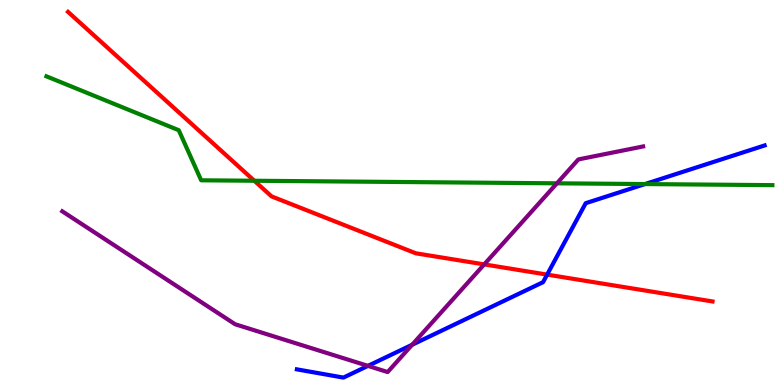[{'lines': ['blue', 'red'], 'intersections': [{'x': 7.06, 'y': 2.87}]}, {'lines': ['green', 'red'], 'intersections': [{'x': 3.28, 'y': 5.31}]}, {'lines': ['purple', 'red'], 'intersections': [{'x': 6.25, 'y': 3.13}]}, {'lines': ['blue', 'green'], 'intersections': [{'x': 8.32, 'y': 5.22}]}, {'lines': ['blue', 'purple'], 'intersections': [{'x': 4.75, 'y': 0.497}, {'x': 5.32, 'y': 1.05}]}, {'lines': ['green', 'purple'], 'intersections': [{'x': 7.19, 'y': 5.24}]}]